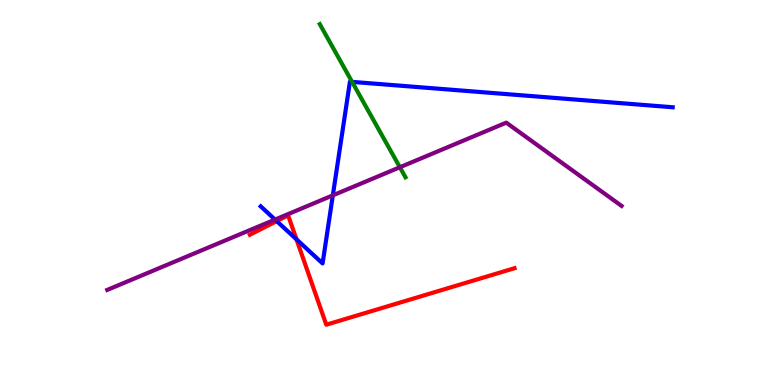[{'lines': ['blue', 'red'], 'intersections': [{'x': 3.57, 'y': 4.26}, {'x': 3.83, 'y': 3.78}]}, {'lines': ['green', 'red'], 'intersections': []}, {'lines': ['purple', 'red'], 'intersections': []}, {'lines': ['blue', 'green'], 'intersections': [{'x': 4.54, 'y': 7.87}]}, {'lines': ['blue', 'purple'], 'intersections': [{'x': 3.55, 'y': 4.3}, {'x': 4.29, 'y': 4.93}]}, {'lines': ['green', 'purple'], 'intersections': [{'x': 5.16, 'y': 5.66}]}]